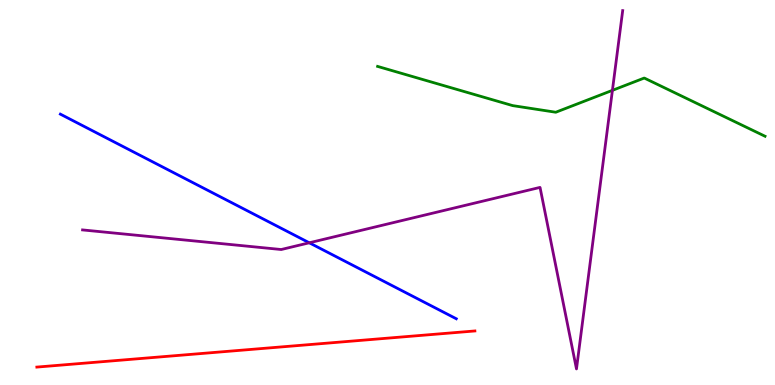[{'lines': ['blue', 'red'], 'intersections': []}, {'lines': ['green', 'red'], 'intersections': []}, {'lines': ['purple', 'red'], 'intersections': []}, {'lines': ['blue', 'green'], 'intersections': []}, {'lines': ['blue', 'purple'], 'intersections': [{'x': 3.99, 'y': 3.69}]}, {'lines': ['green', 'purple'], 'intersections': [{'x': 7.9, 'y': 7.65}]}]